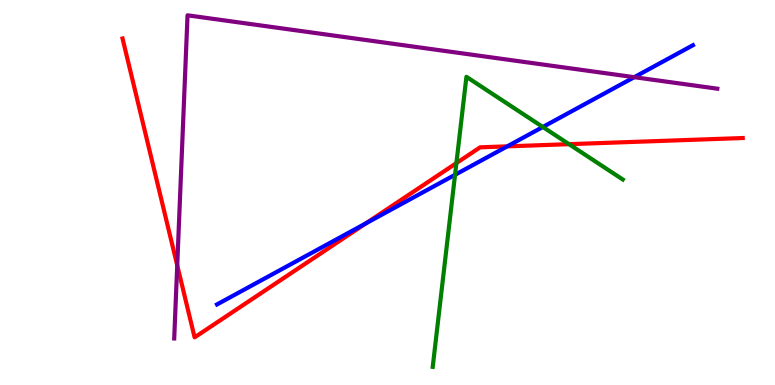[{'lines': ['blue', 'red'], 'intersections': [{'x': 4.72, 'y': 4.2}, {'x': 6.55, 'y': 6.2}]}, {'lines': ['green', 'red'], 'intersections': [{'x': 5.89, 'y': 5.76}, {'x': 7.34, 'y': 6.26}]}, {'lines': ['purple', 'red'], 'intersections': [{'x': 2.29, 'y': 3.11}]}, {'lines': ['blue', 'green'], 'intersections': [{'x': 5.87, 'y': 5.46}, {'x': 7.0, 'y': 6.7}]}, {'lines': ['blue', 'purple'], 'intersections': [{'x': 8.18, 'y': 8.0}]}, {'lines': ['green', 'purple'], 'intersections': []}]